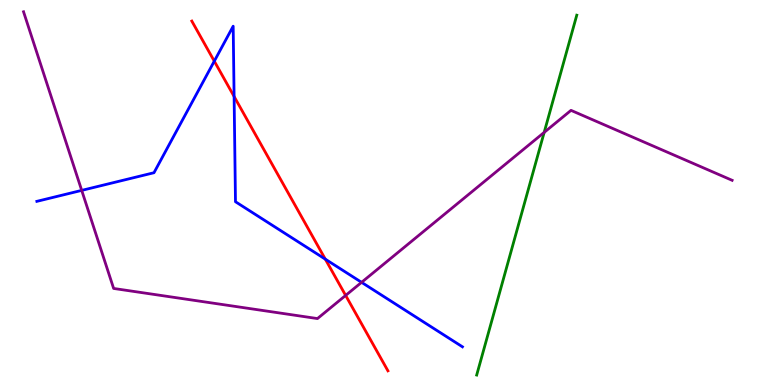[{'lines': ['blue', 'red'], 'intersections': [{'x': 2.77, 'y': 8.41}, {'x': 3.02, 'y': 7.49}, {'x': 4.2, 'y': 3.27}]}, {'lines': ['green', 'red'], 'intersections': []}, {'lines': ['purple', 'red'], 'intersections': [{'x': 4.46, 'y': 2.33}]}, {'lines': ['blue', 'green'], 'intersections': []}, {'lines': ['blue', 'purple'], 'intersections': [{'x': 1.05, 'y': 5.05}, {'x': 4.67, 'y': 2.67}]}, {'lines': ['green', 'purple'], 'intersections': [{'x': 7.02, 'y': 6.56}]}]